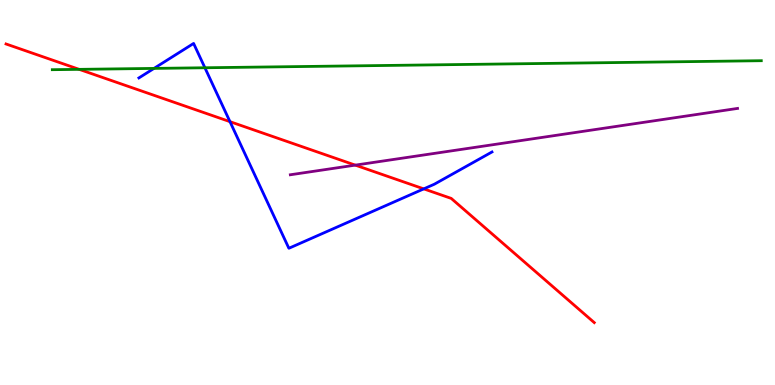[{'lines': ['blue', 'red'], 'intersections': [{'x': 2.97, 'y': 6.84}, {'x': 5.47, 'y': 5.09}]}, {'lines': ['green', 'red'], 'intersections': [{'x': 1.02, 'y': 8.2}]}, {'lines': ['purple', 'red'], 'intersections': [{'x': 4.58, 'y': 5.71}]}, {'lines': ['blue', 'green'], 'intersections': [{'x': 1.99, 'y': 8.22}, {'x': 2.64, 'y': 8.24}]}, {'lines': ['blue', 'purple'], 'intersections': []}, {'lines': ['green', 'purple'], 'intersections': []}]